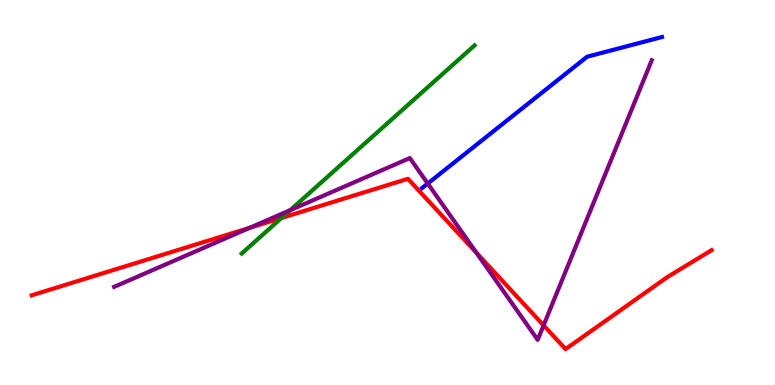[{'lines': ['blue', 'red'], 'intersections': []}, {'lines': ['green', 'red'], 'intersections': [{'x': 3.63, 'y': 4.34}]}, {'lines': ['purple', 'red'], 'intersections': [{'x': 3.22, 'y': 4.08}, {'x': 6.15, 'y': 3.43}, {'x': 7.01, 'y': 1.55}]}, {'lines': ['blue', 'green'], 'intersections': []}, {'lines': ['blue', 'purple'], 'intersections': [{'x': 5.52, 'y': 5.23}]}, {'lines': ['green', 'purple'], 'intersections': [{'x': 3.74, 'y': 4.54}]}]